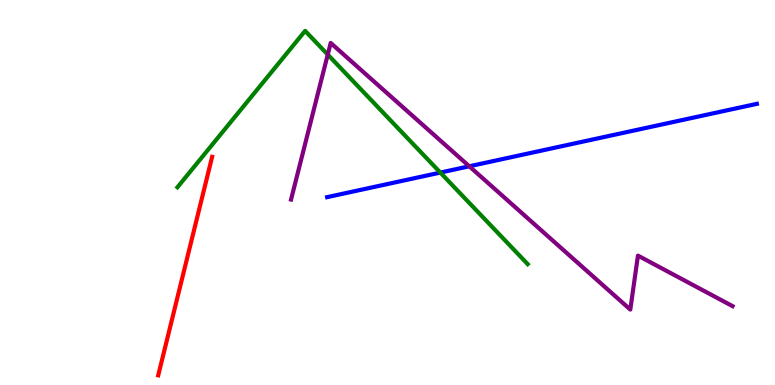[{'lines': ['blue', 'red'], 'intersections': []}, {'lines': ['green', 'red'], 'intersections': []}, {'lines': ['purple', 'red'], 'intersections': []}, {'lines': ['blue', 'green'], 'intersections': [{'x': 5.68, 'y': 5.52}]}, {'lines': ['blue', 'purple'], 'intersections': [{'x': 6.06, 'y': 5.68}]}, {'lines': ['green', 'purple'], 'intersections': [{'x': 4.23, 'y': 8.58}]}]